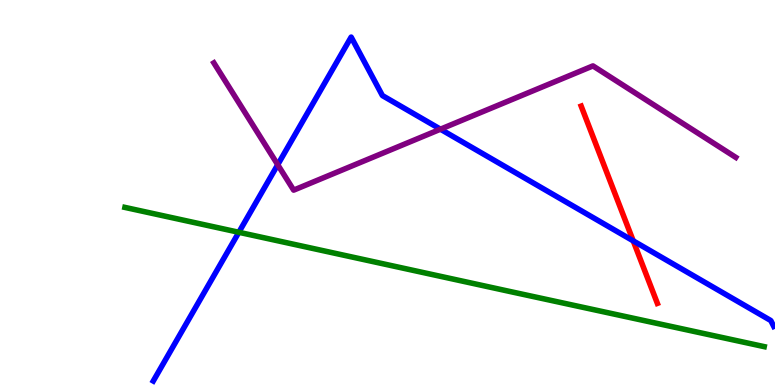[{'lines': ['blue', 'red'], 'intersections': [{'x': 8.17, 'y': 3.74}]}, {'lines': ['green', 'red'], 'intersections': []}, {'lines': ['purple', 'red'], 'intersections': []}, {'lines': ['blue', 'green'], 'intersections': [{'x': 3.08, 'y': 3.97}]}, {'lines': ['blue', 'purple'], 'intersections': [{'x': 3.58, 'y': 5.72}, {'x': 5.68, 'y': 6.64}]}, {'lines': ['green', 'purple'], 'intersections': []}]